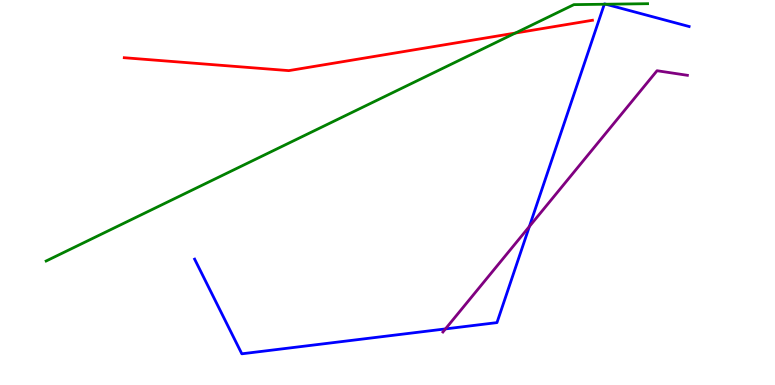[{'lines': ['blue', 'red'], 'intersections': []}, {'lines': ['green', 'red'], 'intersections': [{'x': 6.65, 'y': 9.14}]}, {'lines': ['purple', 'red'], 'intersections': []}, {'lines': ['blue', 'green'], 'intersections': [{'x': 7.8, 'y': 9.89}, {'x': 7.82, 'y': 9.89}]}, {'lines': ['blue', 'purple'], 'intersections': [{'x': 5.75, 'y': 1.46}, {'x': 6.83, 'y': 4.12}]}, {'lines': ['green', 'purple'], 'intersections': []}]